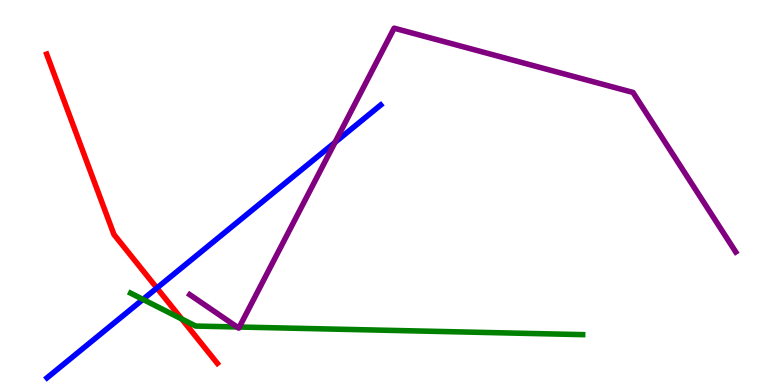[{'lines': ['blue', 'red'], 'intersections': [{'x': 2.02, 'y': 2.52}]}, {'lines': ['green', 'red'], 'intersections': [{'x': 2.35, 'y': 1.71}]}, {'lines': ['purple', 'red'], 'intersections': []}, {'lines': ['blue', 'green'], 'intersections': [{'x': 1.84, 'y': 2.22}]}, {'lines': ['blue', 'purple'], 'intersections': [{'x': 4.32, 'y': 6.3}]}, {'lines': ['green', 'purple'], 'intersections': [{'x': 3.06, 'y': 1.51}, {'x': 3.09, 'y': 1.51}]}]